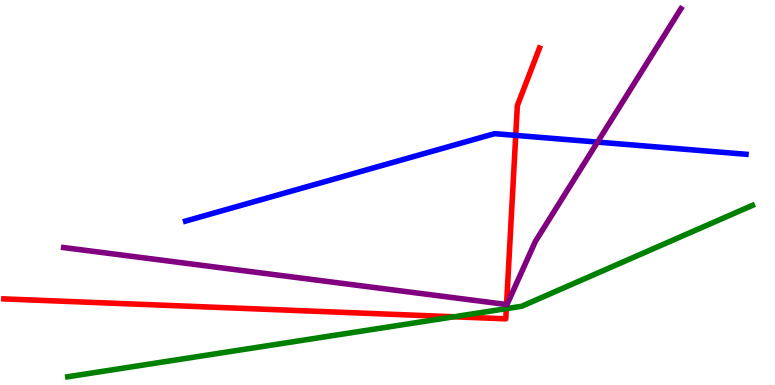[{'lines': ['blue', 'red'], 'intersections': [{'x': 6.65, 'y': 6.48}]}, {'lines': ['green', 'red'], 'intersections': [{'x': 5.86, 'y': 1.77}, {'x': 6.53, 'y': 1.98}]}, {'lines': ['purple', 'red'], 'intersections': [{'x': 6.54, 'y': 2.09}]}, {'lines': ['blue', 'green'], 'intersections': []}, {'lines': ['blue', 'purple'], 'intersections': [{'x': 7.71, 'y': 6.31}]}, {'lines': ['green', 'purple'], 'intersections': []}]